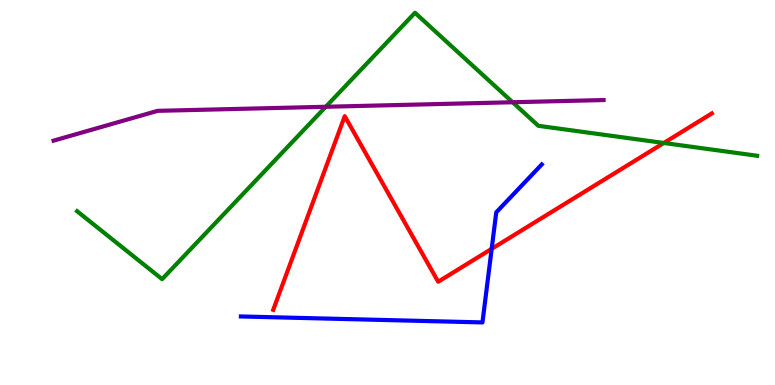[{'lines': ['blue', 'red'], 'intersections': [{'x': 6.34, 'y': 3.54}]}, {'lines': ['green', 'red'], 'intersections': [{'x': 8.56, 'y': 6.29}]}, {'lines': ['purple', 'red'], 'intersections': []}, {'lines': ['blue', 'green'], 'intersections': []}, {'lines': ['blue', 'purple'], 'intersections': []}, {'lines': ['green', 'purple'], 'intersections': [{'x': 4.2, 'y': 7.23}, {'x': 6.61, 'y': 7.34}]}]